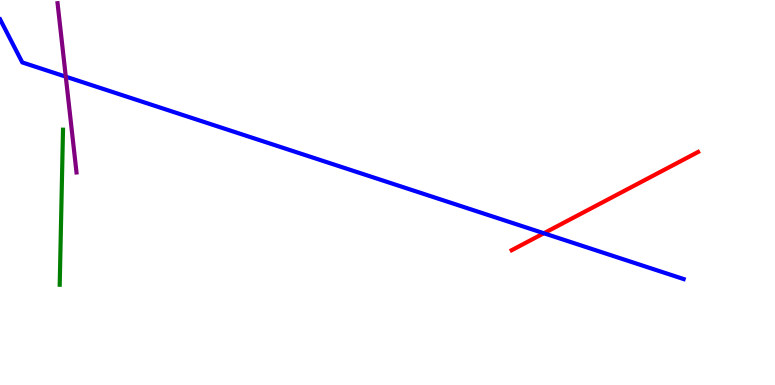[{'lines': ['blue', 'red'], 'intersections': [{'x': 7.02, 'y': 3.94}]}, {'lines': ['green', 'red'], 'intersections': []}, {'lines': ['purple', 'red'], 'intersections': []}, {'lines': ['blue', 'green'], 'intersections': []}, {'lines': ['blue', 'purple'], 'intersections': [{'x': 0.849, 'y': 8.01}]}, {'lines': ['green', 'purple'], 'intersections': []}]